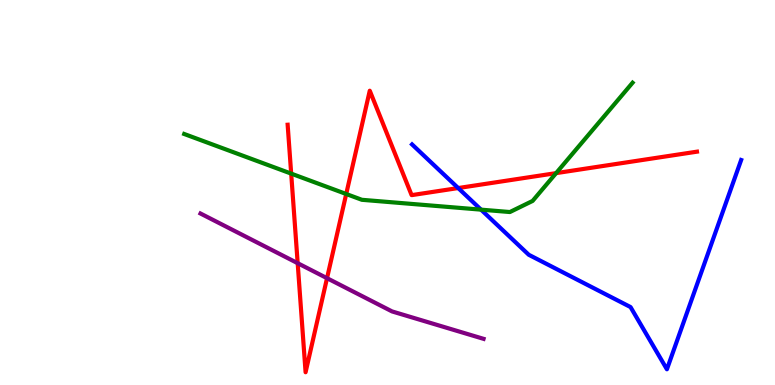[{'lines': ['blue', 'red'], 'intersections': [{'x': 5.91, 'y': 5.12}]}, {'lines': ['green', 'red'], 'intersections': [{'x': 3.76, 'y': 5.49}, {'x': 4.47, 'y': 4.96}, {'x': 7.18, 'y': 5.5}]}, {'lines': ['purple', 'red'], 'intersections': [{'x': 3.84, 'y': 3.16}, {'x': 4.22, 'y': 2.77}]}, {'lines': ['blue', 'green'], 'intersections': [{'x': 6.21, 'y': 4.55}]}, {'lines': ['blue', 'purple'], 'intersections': []}, {'lines': ['green', 'purple'], 'intersections': []}]